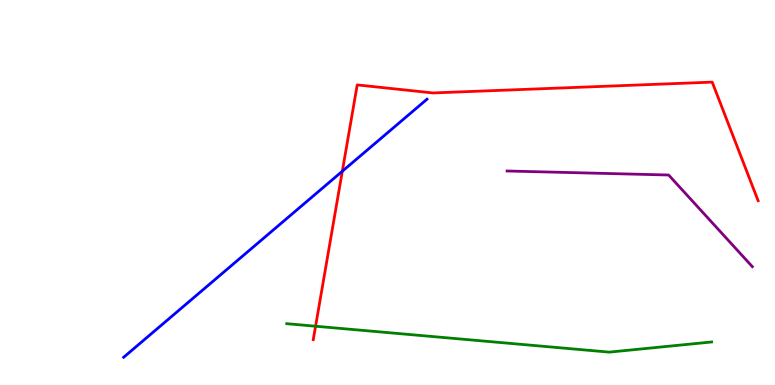[{'lines': ['blue', 'red'], 'intersections': [{'x': 4.42, 'y': 5.55}]}, {'lines': ['green', 'red'], 'intersections': [{'x': 4.07, 'y': 1.53}]}, {'lines': ['purple', 'red'], 'intersections': []}, {'lines': ['blue', 'green'], 'intersections': []}, {'lines': ['blue', 'purple'], 'intersections': []}, {'lines': ['green', 'purple'], 'intersections': []}]